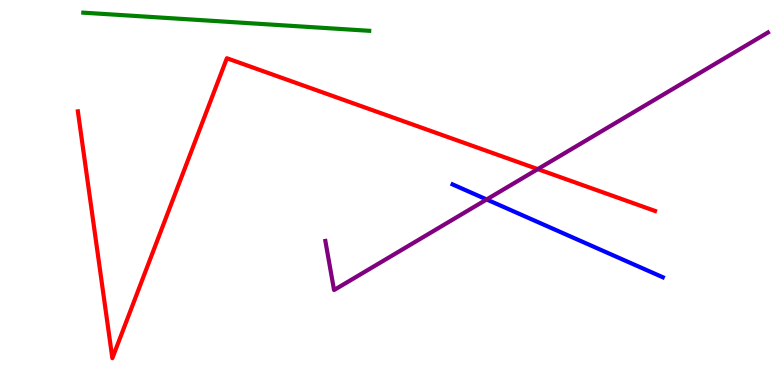[{'lines': ['blue', 'red'], 'intersections': []}, {'lines': ['green', 'red'], 'intersections': []}, {'lines': ['purple', 'red'], 'intersections': [{'x': 6.94, 'y': 5.61}]}, {'lines': ['blue', 'green'], 'intersections': []}, {'lines': ['blue', 'purple'], 'intersections': [{'x': 6.28, 'y': 4.82}]}, {'lines': ['green', 'purple'], 'intersections': []}]